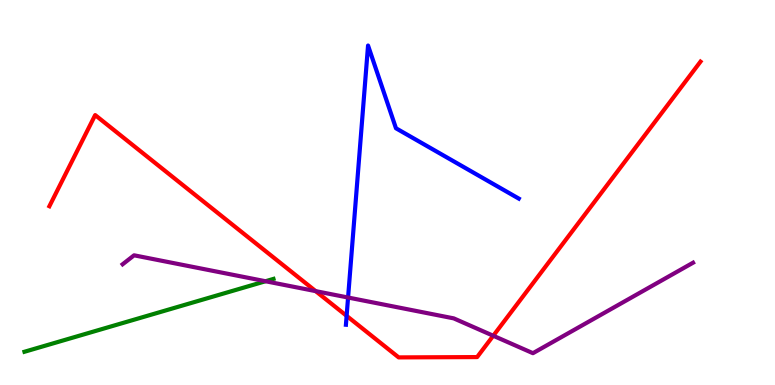[{'lines': ['blue', 'red'], 'intersections': [{'x': 4.47, 'y': 1.8}]}, {'lines': ['green', 'red'], 'intersections': []}, {'lines': ['purple', 'red'], 'intersections': [{'x': 4.07, 'y': 2.44}, {'x': 6.36, 'y': 1.28}]}, {'lines': ['blue', 'green'], 'intersections': []}, {'lines': ['blue', 'purple'], 'intersections': [{'x': 4.49, 'y': 2.27}]}, {'lines': ['green', 'purple'], 'intersections': [{'x': 3.43, 'y': 2.7}]}]